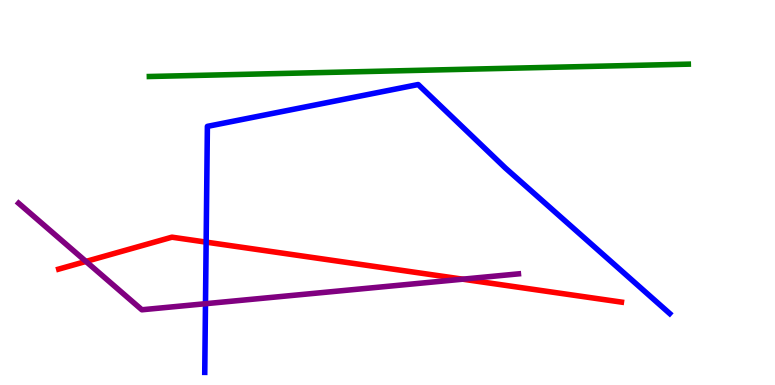[{'lines': ['blue', 'red'], 'intersections': [{'x': 2.66, 'y': 3.71}]}, {'lines': ['green', 'red'], 'intersections': []}, {'lines': ['purple', 'red'], 'intersections': [{'x': 1.11, 'y': 3.21}, {'x': 5.97, 'y': 2.75}]}, {'lines': ['blue', 'green'], 'intersections': []}, {'lines': ['blue', 'purple'], 'intersections': [{'x': 2.65, 'y': 2.11}]}, {'lines': ['green', 'purple'], 'intersections': []}]